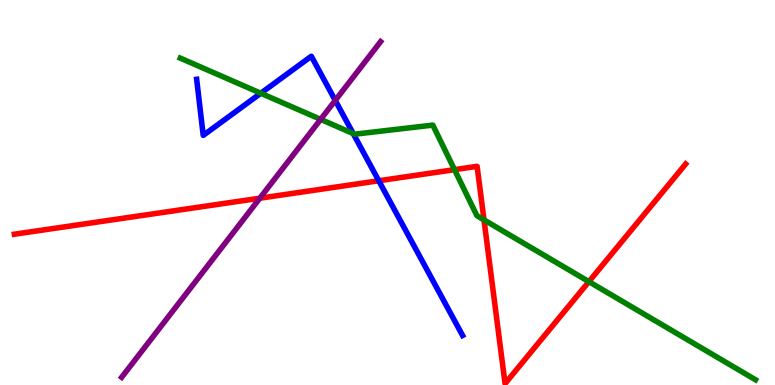[{'lines': ['blue', 'red'], 'intersections': [{'x': 4.89, 'y': 5.3}]}, {'lines': ['green', 'red'], 'intersections': [{'x': 5.86, 'y': 5.59}, {'x': 6.25, 'y': 4.29}, {'x': 7.6, 'y': 2.68}]}, {'lines': ['purple', 'red'], 'intersections': [{'x': 3.35, 'y': 4.85}]}, {'lines': ['blue', 'green'], 'intersections': [{'x': 3.37, 'y': 7.58}, {'x': 4.56, 'y': 6.53}]}, {'lines': ['blue', 'purple'], 'intersections': [{'x': 4.33, 'y': 7.39}]}, {'lines': ['green', 'purple'], 'intersections': [{'x': 4.14, 'y': 6.9}]}]